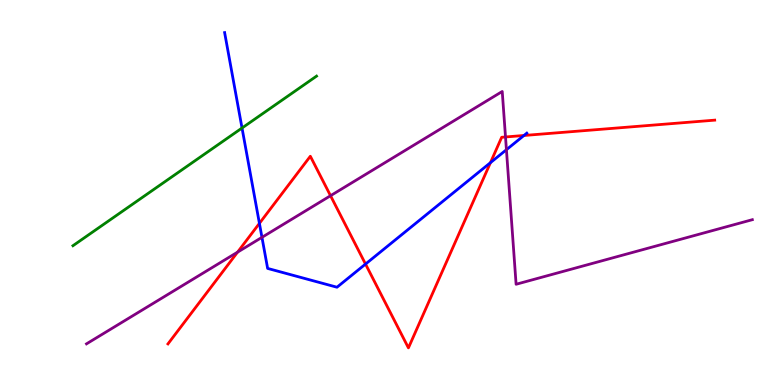[{'lines': ['blue', 'red'], 'intersections': [{'x': 3.35, 'y': 4.2}, {'x': 4.72, 'y': 3.14}, {'x': 6.33, 'y': 5.77}, {'x': 6.76, 'y': 6.48}]}, {'lines': ['green', 'red'], 'intersections': []}, {'lines': ['purple', 'red'], 'intersections': [{'x': 3.07, 'y': 3.45}, {'x': 4.26, 'y': 4.92}, {'x': 6.52, 'y': 6.44}]}, {'lines': ['blue', 'green'], 'intersections': [{'x': 3.12, 'y': 6.68}]}, {'lines': ['blue', 'purple'], 'intersections': [{'x': 3.38, 'y': 3.84}, {'x': 6.53, 'y': 6.11}]}, {'lines': ['green', 'purple'], 'intersections': []}]